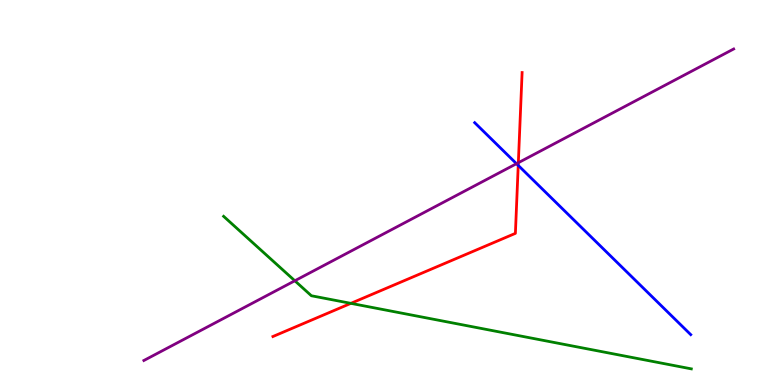[{'lines': ['blue', 'red'], 'intersections': [{'x': 6.69, 'y': 5.7}]}, {'lines': ['green', 'red'], 'intersections': [{'x': 4.53, 'y': 2.12}]}, {'lines': ['purple', 'red'], 'intersections': [{'x': 6.69, 'y': 5.77}]}, {'lines': ['blue', 'green'], 'intersections': []}, {'lines': ['blue', 'purple'], 'intersections': [{'x': 6.66, 'y': 5.75}]}, {'lines': ['green', 'purple'], 'intersections': [{'x': 3.8, 'y': 2.71}]}]